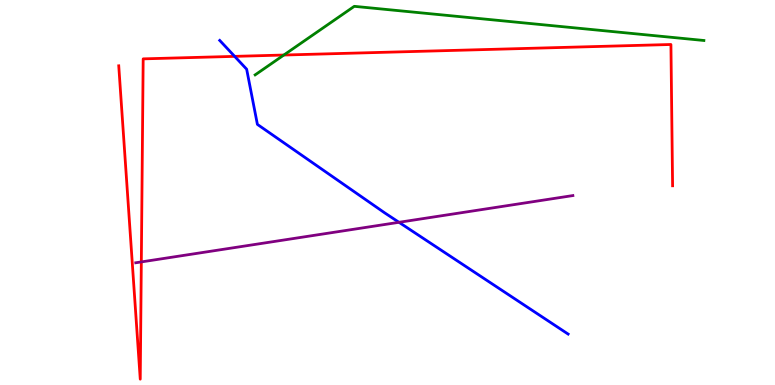[{'lines': ['blue', 'red'], 'intersections': [{'x': 3.03, 'y': 8.54}]}, {'lines': ['green', 'red'], 'intersections': [{'x': 3.66, 'y': 8.57}]}, {'lines': ['purple', 'red'], 'intersections': [{'x': 1.82, 'y': 3.2}]}, {'lines': ['blue', 'green'], 'intersections': []}, {'lines': ['blue', 'purple'], 'intersections': [{'x': 5.15, 'y': 4.23}]}, {'lines': ['green', 'purple'], 'intersections': []}]